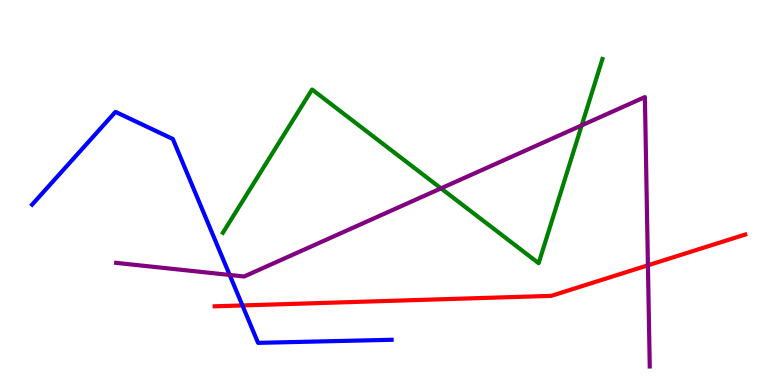[{'lines': ['blue', 'red'], 'intersections': [{'x': 3.13, 'y': 2.07}]}, {'lines': ['green', 'red'], 'intersections': []}, {'lines': ['purple', 'red'], 'intersections': [{'x': 8.36, 'y': 3.11}]}, {'lines': ['blue', 'green'], 'intersections': []}, {'lines': ['blue', 'purple'], 'intersections': [{'x': 2.96, 'y': 2.86}]}, {'lines': ['green', 'purple'], 'intersections': [{'x': 5.69, 'y': 5.11}, {'x': 7.51, 'y': 6.74}]}]